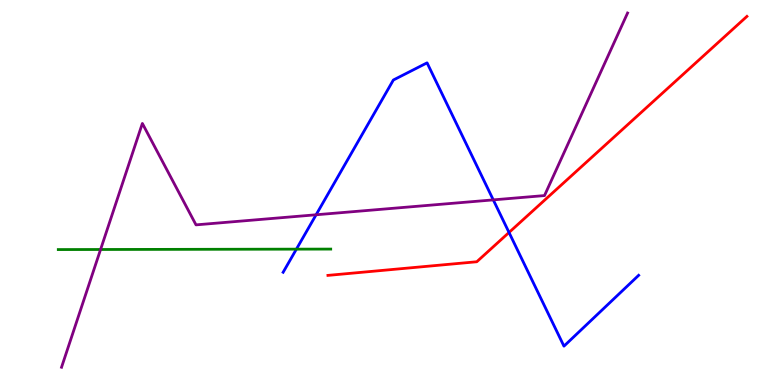[{'lines': ['blue', 'red'], 'intersections': [{'x': 6.57, 'y': 3.96}]}, {'lines': ['green', 'red'], 'intersections': []}, {'lines': ['purple', 'red'], 'intersections': []}, {'lines': ['blue', 'green'], 'intersections': [{'x': 3.82, 'y': 3.53}]}, {'lines': ['blue', 'purple'], 'intersections': [{'x': 4.08, 'y': 4.42}, {'x': 6.36, 'y': 4.81}]}, {'lines': ['green', 'purple'], 'intersections': [{'x': 1.3, 'y': 3.52}]}]